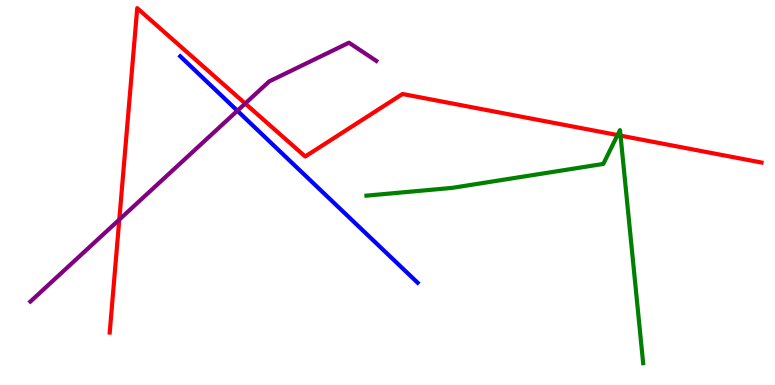[{'lines': ['blue', 'red'], 'intersections': []}, {'lines': ['green', 'red'], 'intersections': [{'x': 7.97, 'y': 6.49}, {'x': 8.01, 'y': 6.48}]}, {'lines': ['purple', 'red'], 'intersections': [{'x': 1.54, 'y': 4.3}, {'x': 3.16, 'y': 7.31}]}, {'lines': ['blue', 'green'], 'intersections': []}, {'lines': ['blue', 'purple'], 'intersections': [{'x': 3.06, 'y': 7.12}]}, {'lines': ['green', 'purple'], 'intersections': []}]